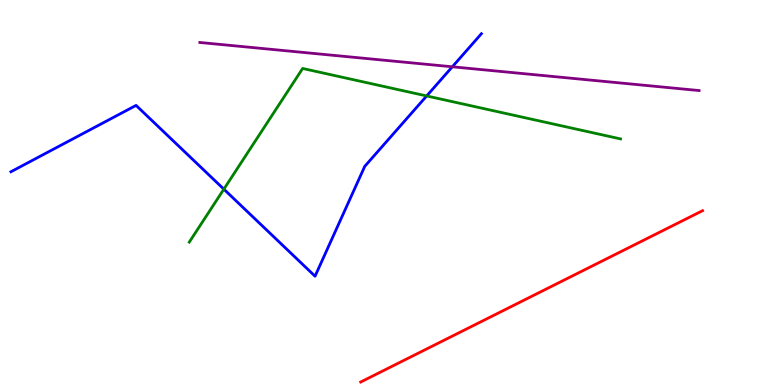[{'lines': ['blue', 'red'], 'intersections': []}, {'lines': ['green', 'red'], 'intersections': []}, {'lines': ['purple', 'red'], 'intersections': []}, {'lines': ['blue', 'green'], 'intersections': [{'x': 2.89, 'y': 5.09}, {'x': 5.51, 'y': 7.51}]}, {'lines': ['blue', 'purple'], 'intersections': [{'x': 5.84, 'y': 8.27}]}, {'lines': ['green', 'purple'], 'intersections': []}]